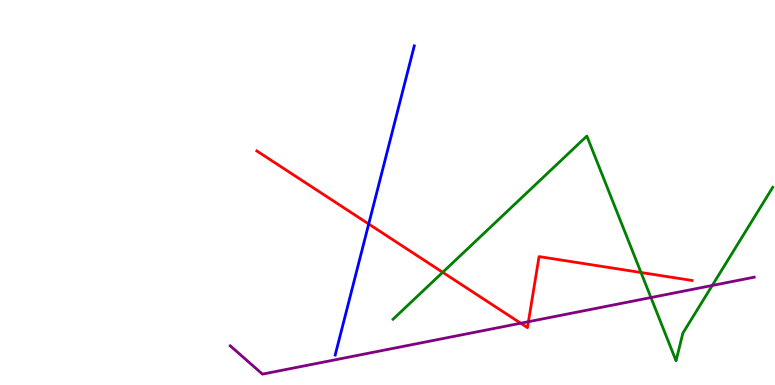[{'lines': ['blue', 'red'], 'intersections': [{'x': 4.76, 'y': 4.18}]}, {'lines': ['green', 'red'], 'intersections': [{'x': 5.71, 'y': 2.93}, {'x': 8.27, 'y': 2.92}]}, {'lines': ['purple', 'red'], 'intersections': [{'x': 6.72, 'y': 1.6}, {'x': 6.82, 'y': 1.64}]}, {'lines': ['blue', 'green'], 'intersections': []}, {'lines': ['blue', 'purple'], 'intersections': []}, {'lines': ['green', 'purple'], 'intersections': [{'x': 8.4, 'y': 2.27}, {'x': 9.19, 'y': 2.59}]}]